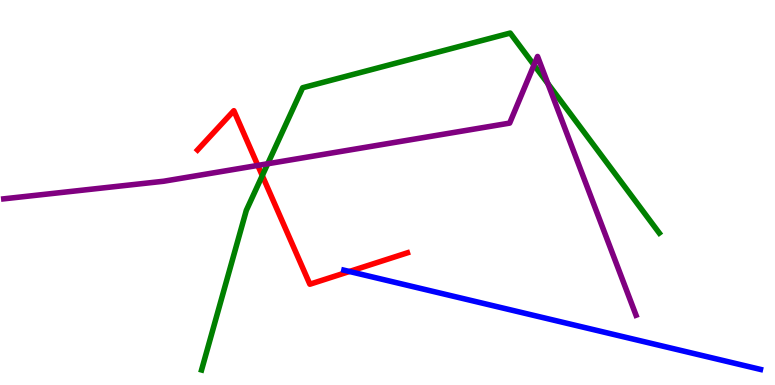[{'lines': ['blue', 'red'], 'intersections': [{'x': 4.51, 'y': 2.95}]}, {'lines': ['green', 'red'], 'intersections': [{'x': 3.38, 'y': 5.44}]}, {'lines': ['purple', 'red'], 'intersections': [{'x': 3.33, 'y': 5.7}]}, {'lines': ['blue', 'green'], 'intersections': []}, {'lines': ['blue', 'purple'], 'intersections': []}, {'lines': ['green', 'purple'], 'intersections': [{'x': 3.45, 'y': 5.75}, {'x': 6.89, 'y': 8.31}, {'x': 7.07, 'y': 7.83}]}]